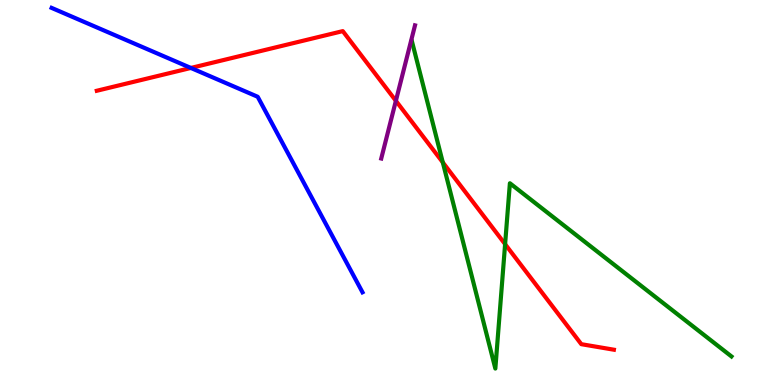[{'lines': ['blue', 'red'], 'intersections': [{'x': 2.46, 'y': 8.24}]}, {'lines': ['green', 'red'], 'intersections': [{'x': 5.71, 'y': 5.78}, {'x': 6.52, 'y': 3.66}]}, {'lines': ['purple', 'red'], 'intersections': [{'x': 5.11, 'y': 7.38}]}, {'lines': ['blue', 'green'], 'intersections': []}, {'lines': ['blue', 'purple'], 'intersections': []}, {'lines': ['green', 'purple'], 'intersections': []}]